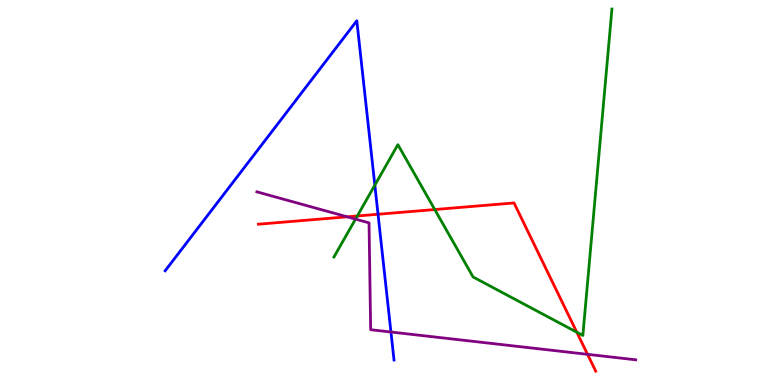[{'lines': ['blue', 'red'], 'intersections': [{'x': 4.88, 'y': 4.43}]}, {'lines': ['green', 'red'], 'intersections': [{'x': 4.61, 'y': 4.39}, {'x': 5.61, 'y': 4.56}, {'x': 7.44, 'y': 1.37}]}, {'lines': ['purple', 'red'], 'intersections': [{'x': 4.48, 'y': 4.37}, {'x': 7.58, 'y': 0.796}]}, {'lines': ['blue', 'green'], 'intersections': [{'x': 4.84, 'y': 5.19}]}, {'lines': ['blue', 'purple'], 'intersections': [{'x': 5.04, 'y': 1.38}]}, {'lines': ['green', 'purple'], 'intersections': [{'x': 4.59, 'y': 4.31}]}]